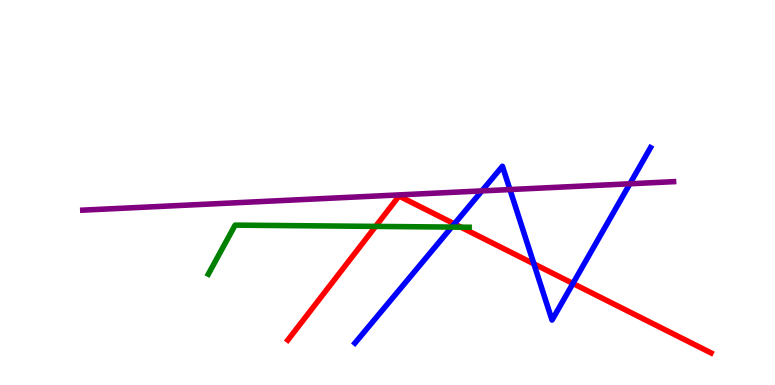[{'lines': ['blue', 'red'], 'intersections': [{'x': 5.86, 'y': 4.18}, {'x': 6.89, 'y': 3.15}, {'x': 7.39, 'y': 2.64}]}, {'lines': ['green', 'red'], 'intersections': [{'x': 4.85, 'y': 4.12}, {'x': 5.95, 'y': 4.1}]}, {'lines': ['purple', 'red'], 'intersections': []}, {'lines': ['blue', 'green'], 'intersections': [{'x': 5.83, 'y': 4.1}]}, {'lines': ['blue', 'purple'], 'intersections': [{'x': 6.22, 'y': 5.04}, {'x': 6.58, 'y': 5.08}, {'x': 8.13, 'y': 5.23}]}, {'lines': ['green', 'purple'], 'intersections': []}]